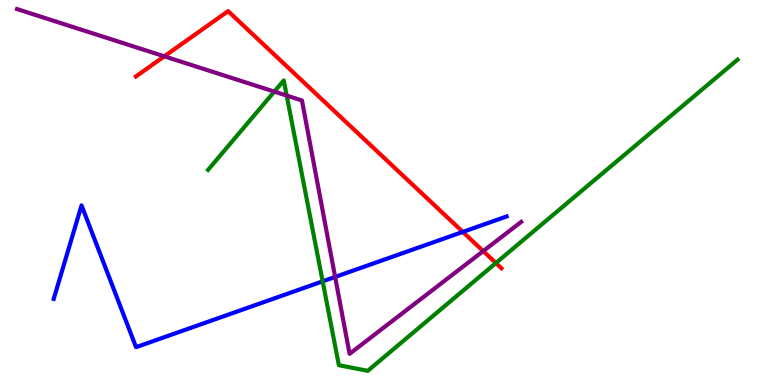[{'lines': ['blue', 'red'], 'intersections': [{'x': 5.97, 'y': 3.98}]}, {'lines': ['green', 'red'], 'intersections': [{'x': 6.4, 'y': 3.17}]}, {'lines': ['purple', 'red'], 'intersections': [{'x': 2.12, 'y': 8.54}, {'x': 6.24, 'y': 3.48}]}, {'lines': ['blue', 'green'], 'intersections': [{'x': 4.16, 'y': 2.69}]}, {'lines': ['blue', 'purple'], 'intersections': [{'x': 4.32, 'y': 2.81}]}, {'lines': ['green', 'purple'], 'intersections': [{'x': 3.54, 'y': 7.62}, {'x': 3.7, 'y': 7.52}]}]